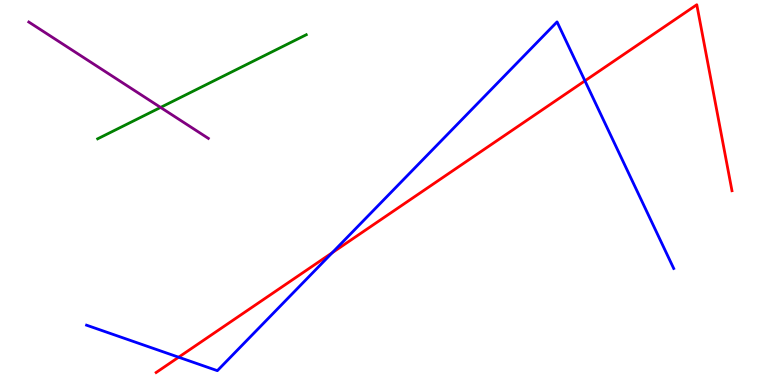[{'lines': ['blue', 'red'], 'intersections': [{'x': 2.31, 'y': 0.722}, {'x': 4.29, 'y': 3.44}, {'x': 7.55, 'y': 7.9}]}, {'lines': ['green', 'red'], 'intersections': []}, {'lines': ['purple', 'red'], 'intersections': []}, {'lines': ['blue', 'green'], 'intersections': []}, {'lines': ['blue', 'purple'], 'intersections': []}, {'lines': ['green', 'purple'], 'intersections': [{'x': 2.07, 'y': 7.21}]}]